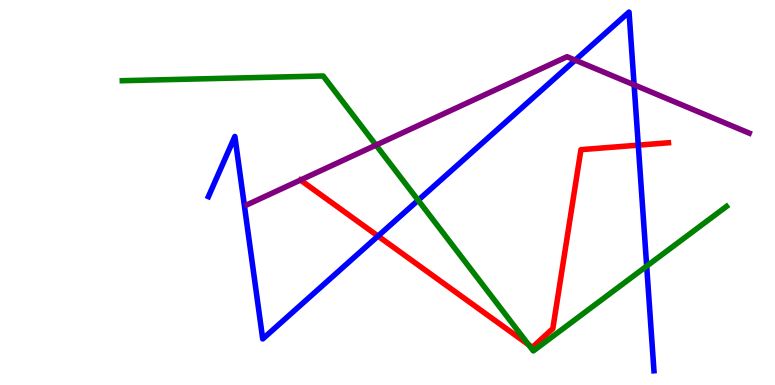[{'lines': ['blue', 'red'], 'intersections': [{'x': 4.88, 'y': 3.87}, {'x': 8.24, 'y': 6.23}]}, {'lines': ['green', 'red'], 'intersections': [{'x': 6.82, 'y': 1.05}]}, {'lines': ['purple', 'red'], 'intersections': [{'x': 3.88, 'y': 5.32}]}, {'lines': ['blue', 'green'], 'intersections': [{'x': 5.4, 'y': 4.8}, {'x': 8.34, 'y': 3.09}]}, {'lines': ['blue', 'purple'], 'intersections': [{'x': 7.42, 'y': 8.44}, {'x': 8.18, 'y': 7.8}]}, {'lines': ['green', 'purple'], 'intersections': [{'x': 4.85, 'y': 6.23}]}]